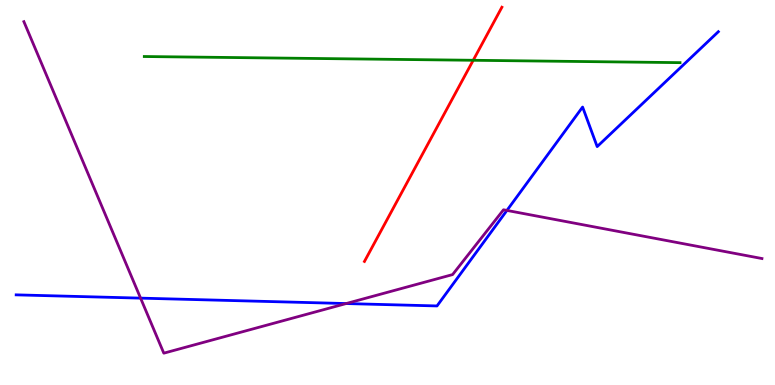[{'lines': ['blue', 'red'], 'intersections': []}, {'lines': ['green', 'red'], 'intersections': [{'x': 6.11, 'y': 8.43}]}, {'lines': ['purple', 'red'], 'intersections': []}, {'lines': ['blue', 'green'], 'intersections': []}, {'lines': ['blue', 'purple'], 'intersections': [{'x': 1.81, 'y': 2.26}, {'x': 4.47, 'y': 2.12}, {'x': 6.54, 'y': 4.53}]}, {'lines': ['green', 'purple'], 'intersections': []}]